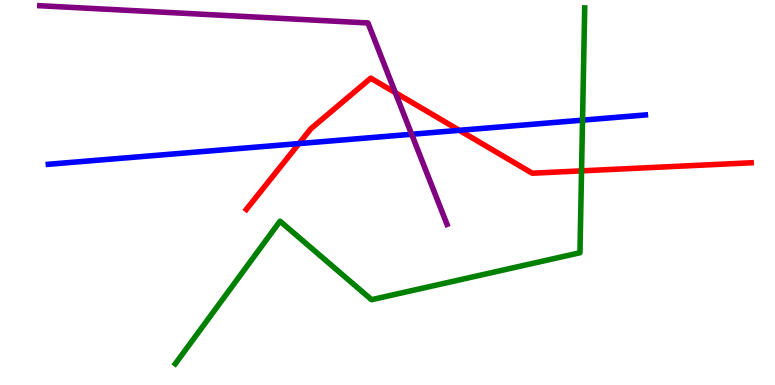[{'lines': ['blue', 'red'], 'intersections': [{'x': 3.86, 'y': 6.27}, {'x': 5.93, 'y': 6.61}]}, {'lines': ['green', 'red'], 'intersections': [{'x': 7.5, 'y': 5.56}]}, {'lines': ['purple', 'red'], 'intersections': [{'x': 5.1, 'y': 7.59}]}, {'lines': ['blue', 'green'], 'intersections': [{'x': 7.52, 'y': 6.88}]}, {'lines': ['blue', 'purple'], 'intersections': [{'x': 5.31, 'y': 6.51}]}, {'lines': ['green', 'purple'], 'intersections': []}]